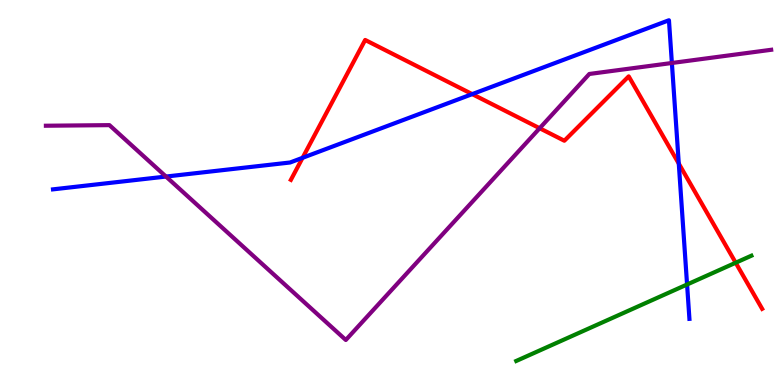[{'lines': ['blue', 'red'], 'intersections': [{'x': 3.9, 'y': 5.9}, {'x': 6.09, 'y': 7.56}, {'x': 8.76, 'y': 5.75}]}, {'lines': ['green', 'red'], 'intersections': [{'x': 9.49, 'y': 3.18}]}, {'lines': ['purple', 'red'], 'intersections': [{'x': 6.96, 'y': 6.67}]}, {'lines': ['blue', 'green'], 'intersections': [{'x': 8.87, 'y': 2.61}]}, {'lines': ['blue', 'purple'], 'intersections': [{'x': 2.14, 'y': 5.41}, {'x': 8.67, 'y': 8.36}]}, {'lines': ['green', 'purple'], 'intersections': []}]